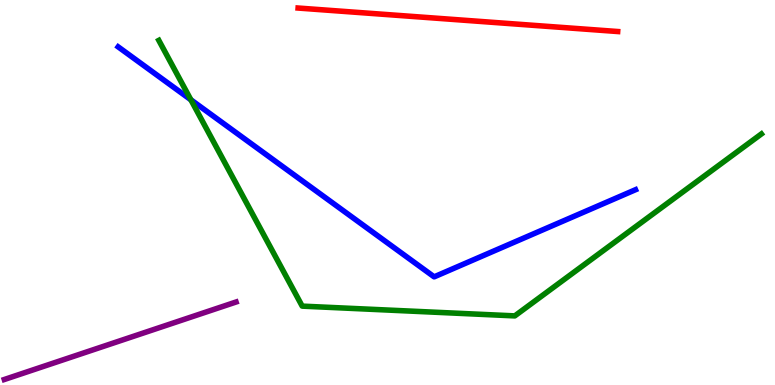[{'lines': ['blue', 'red'], 'intersections': []}, {'lines': ['green', 'red'], 'intersections': []}, {'lines': ['purple', 'red'], 'intersections': []}, {'lines': ['blue', 'green'], 'intersections': [{'x': 2.46, 'y': 7.41}]}, {'lines': ['blue', 'purple'], 'intersections': []}, {'lines': ['green', 'purple'], 'intersections': []}]